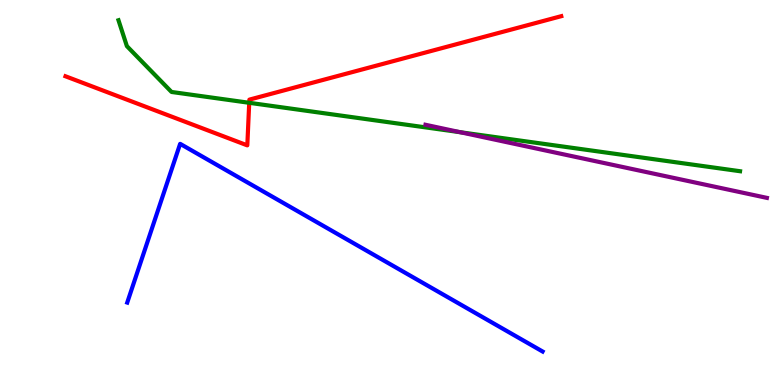[{'lines': ['blue', 'red'], 'intersections': []}, {'lines': ['green', 'red'], 'intersections': [{'x': 3.22, 'y': 7.33}]}, {'lines': ['purple', 'red'], 'intersections': []}, {'lines': ['blue', 'green'], 'intersections': []}, {'lines': ['blue', 'purple'], 'intersections': []}, {'lines': ['green', 'purple'], 'intersections': [{'x': 5.94, 'y': 6.57}]}]